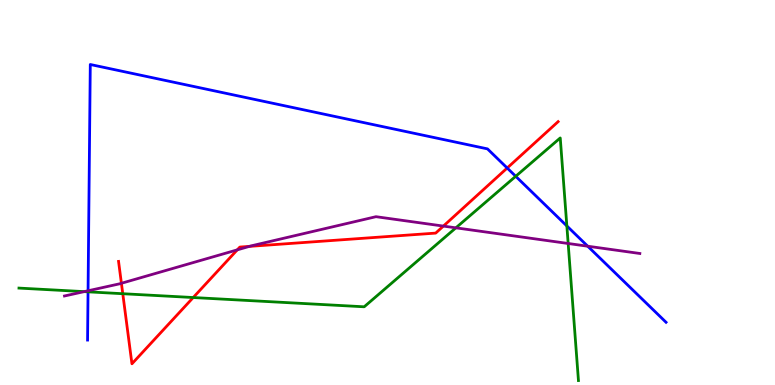[{'lines': ['blue', 'red'], 'intersections': [{'x': 6.54, 'y': 5.64}]}, {'lines': ['green', 'red'], 'intersections': [{'x': 1.58, 'y': 2.37}, {'x': 2.49, 'y': 2.27}]}, {'lines': ['purple', 'red'], 'intersections': [{'x': 1.57, 'y': 2.64}, {'x': 3.06, 'y': 3.51}, {'x': 3.22, 'y': 3.6}, {'x': 5.72, 'y': 4.13}]}, {'lines': ['blue', 'green'], 'intersections': [{'x': 1.14, 'y': 2.42}, {'x': 6.65, 'y': 5.42}, {'x': 7.31, 'y': 4.13}]}, {'lines': ['blue', 'purple'], 'intersections': [{'x': 1.14, 'y': 2.45}, {'x': 7.58, 'y': 3.6}]}, {'lines': ['green', 'purple'], 'intersections': [{'x': 1.09, 'y': 2.43}, {'x': 5.88, 'y': 4.08}, {'x': 7.33, 'y': 3.68}]}]